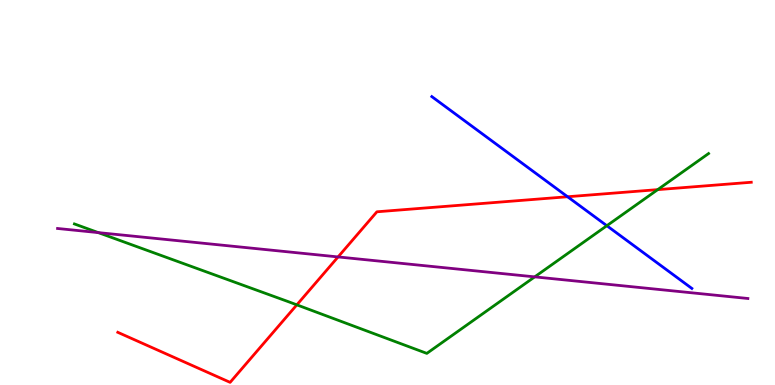[{'lines': ['blue', 'red'], 'intersections': [{'x': 7.32, 'y': 4.89}]}, {'lines': ['green', 'red'], 'intersections': [{'x': 3.83, 'y': 2.08}, {'x': 8.49, 'y': 5.07}]}, {'lines': ['purple', 'red'], 'intersections': [{'x': 4.36, 'y': 3.33}]}, {'lines': ['blue', 'green'], 'intersections': [{'x': 7.83, 'y': 4.14}]}, {'lines': ['blue', 'purple'], 'intersections': []}, {'lines': ['green', 'purple'], 'intersections': [{'x': 1.27, 'y': 3.96}, {'x': 6.9, 'y': 2.81}]}]